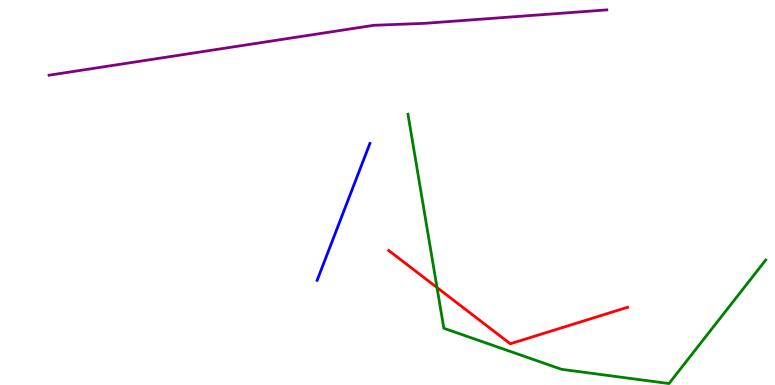[{'lines': ['blue', 'red'], 'intersections': []}, {'lines': ['green', 'red'], 'intersections': [{'x': 5.64, 'y': 2.53}]}, {'lines': ['purple', 'red'], 'intersections': []}, {'lines': ['blue', 'green'], 'intersections': []}, {'lines': ['blue', 'purple'], 'intersections': []}, {'lines': ['green', 'purple'], 'intersections': []}]